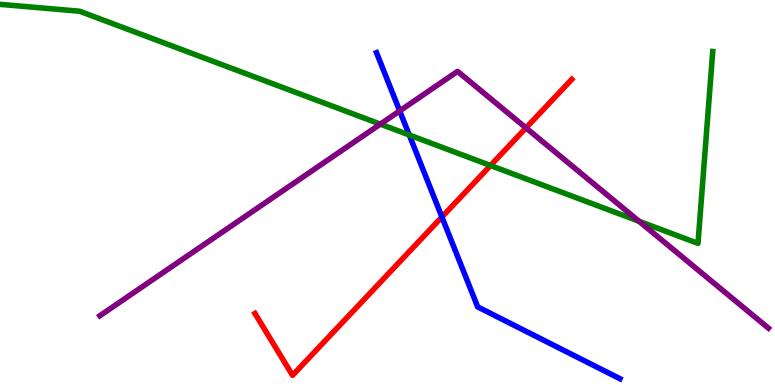[{'lines': ['blue', 'red'], 'intersections': [{'x': 5.7, 'y': 4.36}]}, {'lines': ['green', 'red'], 'intersections': [{'x': 6.33, 'y': 5.7}]}, {'lines': ['purple', 'red'], 'intersections': [{'x': 6.79, 'y': 6.68}]}, {'lines': ['blue', 'green'], 'intersections': [{'x': 5.28, 'y': 6.49}]}, {'lines': ['blue', 'purple'], 'intersections': [{'x': 5.16, 'y': 7.12}]}, {'lines': ['green', 'purple'], 'intersections': [{'x': 4.91, 'y': 6.78}, {'x': 8.25, 'y': 4.25}]}]